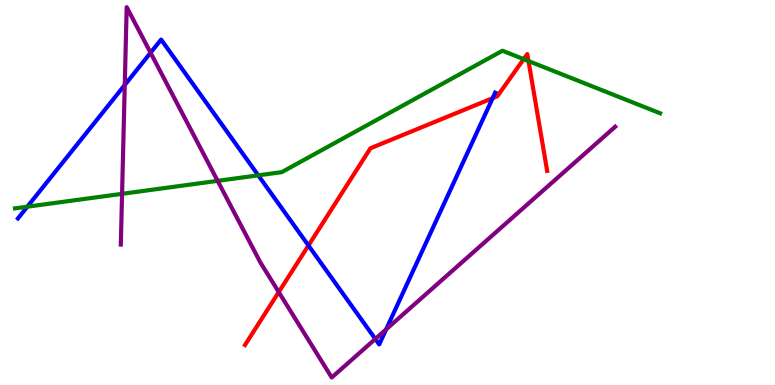[{'lines': ['blue', 'red'], 'intersections': [{'x': 3.98, 'y': 3.62}, {'x': 6.36, 'y': 7.45}]}, {'lines': ['green', 'red'], 'intersections': [{'x': 6.76, 'y': 8.46}, {'x': 6.82, 'y': 8.41}]}, {'lines': ['purple', 'red'], 'intersections': [{'x': 3.6, 'y': 2.41}]}, {'lines': ['blue', 'green'], 'intersections': [{'x': 0.353, 'y': 4.63}, {'x': 3.33, 'y': 5.45}]}, {'lines': ['blue', 'purple'], 'intersections': [{'x': 1.61, 'y': 7.79}, {'x': 1.94, 'y': 8.63}, {'x': 4.84, 'y': 1.2}, {'x': 4.98, 'y': 1.44}]}, {'lines': ['green', 'purple'], 'intersections': [{'x': 1.58, 'y': 4.97}, {'x': 2.81, 'y': 5.3}]}]